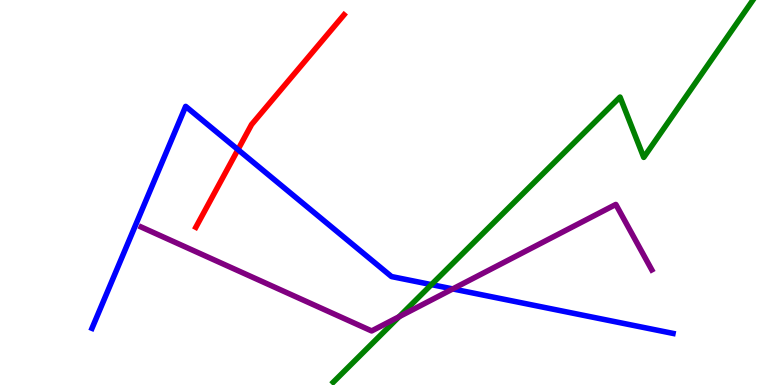[{'lines': ['blue', 'red'], 'intersections': [{'x': 3.07, 'y': 6.11}]}, {'lines': ['green', 'red'], 'intersections': []}, {'lines': ['purple', 'red'], 'intersections': []}, {'lines': ['blue', 'green'], 'intersections': [{'x': 5.57, 'y': 2.61}]}, {'lines': ['blue', 'purple'], 'intersections': [{'x': 5.84, 'y': 2.5}]}, {'lines': ['green', 'purple'], 'intersections': [{'x': 5.15, 'y': 1.77}]}]